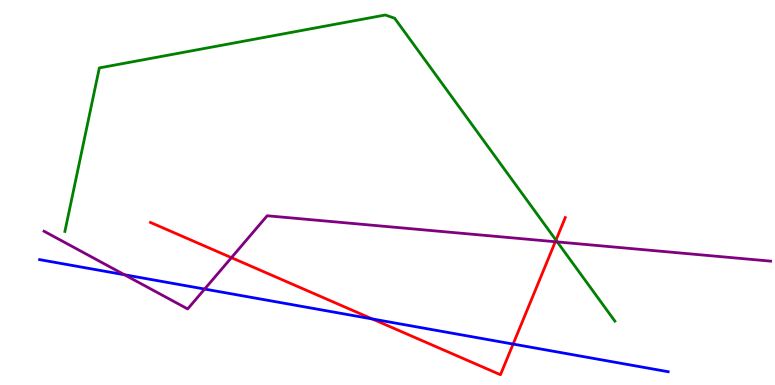[{'lines': ['blue', 'red'], 'intersections': [{'x': 4.8, 'y': 1.72}, {'x': 6.62, 'y': 1.06}]}, {'lines': ['green', 'red'], 'intersections': [{'x': 7.17, 'y': 3.76}]}, {'lines': ['purple', 'red'], 'intersections': [{'x': 2.99, 'y': 3.31}, {'x': 7.17, 'y': 3.72}]}, {'lines': ['blue', 'green'], 'intersections': []}, {'lines': ['blue', 'purple'], 'intersections': [{'x': 1.61, 'y': 2.86}, {'x': 2.64, 'y': 2.49}]}, {'lines': ['green', 'purple'], 'intersections': [{'x': 7.19, 'y': 3.72}]}]